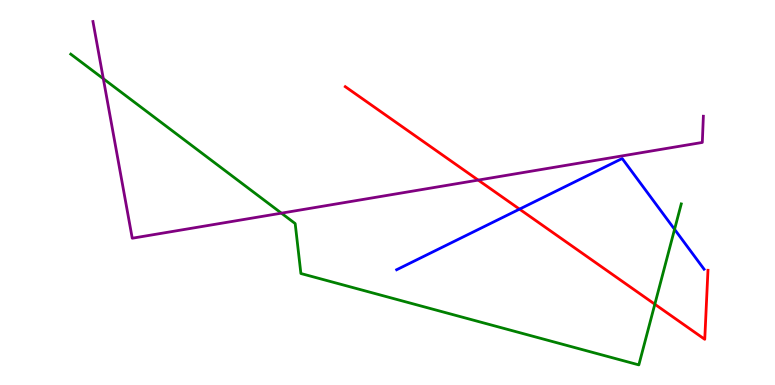[{'lines': ['blue', 'red'], 'intersections': [{'x': 6.7, 'y': 4.57}]}, {'lines': ['green', 'red'], 'intersections': [{'x': 8.45, 'y': 2.1}]}, {'lines': ['purple', 'red'], 'intersections': [{'x': 6.17, 'y': 5.32}]}, {'lines': ['blue', 'green'], 'intersections': [{'x': 8.7, 'y': 4.04}]}, {'lines': ['blue', 'purple'], 'intersections': []}, {'lines': ['green', 'purple'], 'intersections': [{'x': 1.33, 'y': 7.96}, {'x': 3.63, 'y': 4.46}]}]